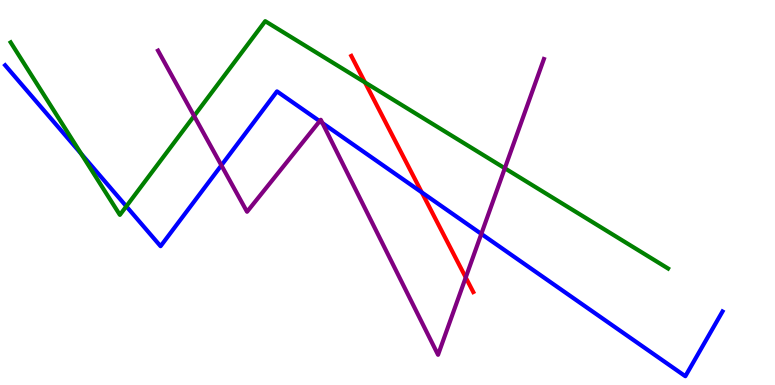[{'lines': ['blue', 'red'], 'intersections': [{'x': 5.44, 'y': 5.0}]}, {'lines': ['green', 'red'], 'intersections': [{'x': 4.71, 'y': 7.86}]}, {'lines': ['purple', 'red'], 'intersections': [{'x': 6.01, 'y': 2.79}]}, {'lines': ['blue', 'green'], 'intersections': [{'x': 1.05, 'y': 6.01}, {'x': 1.63, 'y': 4.64}]}, {'lines': ['blue', 'purple'], 'intersections': [{'x': 2.86, 'y': 5.71}, {'x': 4.13, 'y': 6.85}, {'x': 4.16, 'y': 6.8}, {'x': 6.21, 'y': 3.92}]}, {'lines': ['green', 'purple'], 'intersections': [{'x': 2.5, 'y': 6.99}, {'x': 6.51, 'y': 5.63}]}]